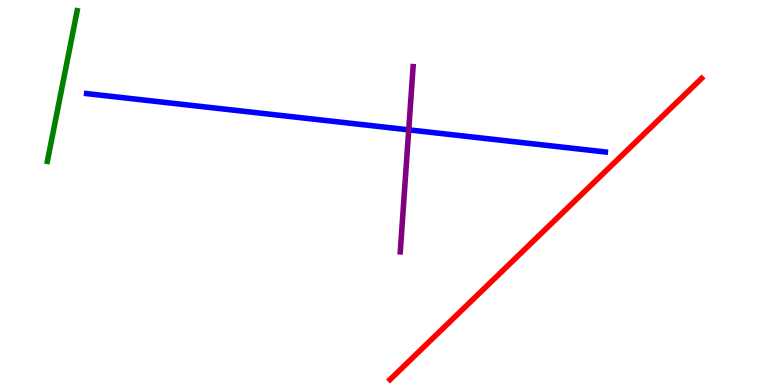[{'lines': ['blue', 'red'], 'intersections': []}, {'lines': ['green', 'red'], 'intersections': []}, {'lines': ['purple', 'red'], 'intersections': []}, {'lines': ['blue', 'green'], 'intersections': []}, {'lines': ['blue', 'purple'], 'intersections': [{'x': 5.27, 'y': 6.63}]}, {'lines': ['green', 'purple'], 'intersections': []}]